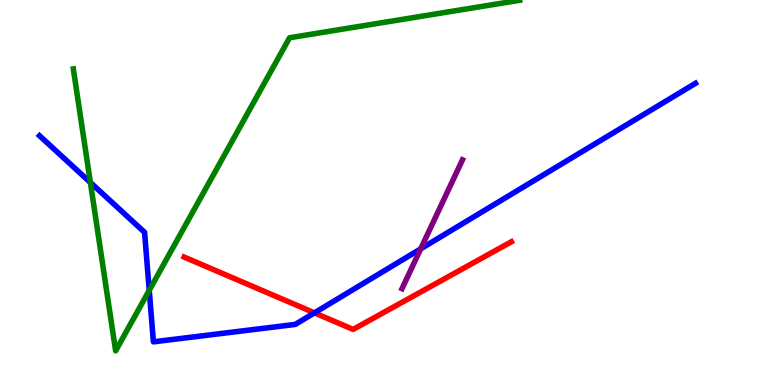[{'lines': ['blue', 'red'], 'intersections': [{'x': 4.06, 'y': 1.87}]}, {'lines': ['green', 'red'], 'intersections': []}, {'lines': ['purple', 'red'], 'intersections': []}, {'lines': ['blue', 'green'], 'intersections': [{'x': 1.17, 'y': 5.26}, {'x': 1.93, 'y': 2.46}]}, {'lines': ['blue', 'purple'], 'intersections': [{'x': 5.43, 'y': 3.54}]}, {'lines': ['green', 'purple'], 'intersections': []}]